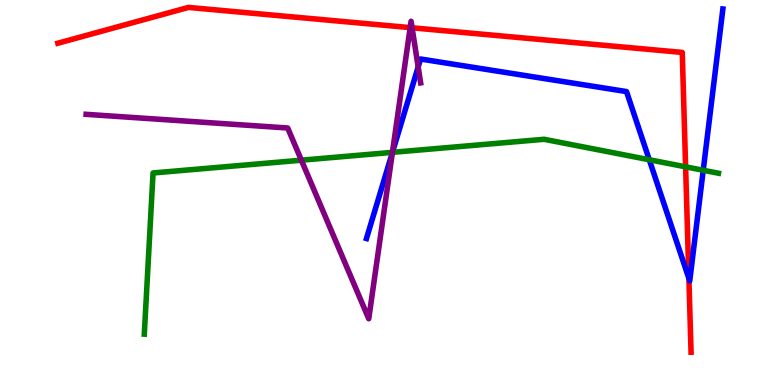[{'lines': ['blue', 'red'], 'intersections': [{'x': 8.89, 'y': 2.77}]}, {'lines': ['green', 'red'], 'intersections': [{'x': 8.85, 'y': 5.67}]}, {'lines': ['purple', 'red'], 'intersections': [{'x': 5.29, 'y': 9.28}, {'x': 5.32, 'y': 9.28}]}, {'lines': ['blue', 'green'], 'intersections': [{'x': 5.06, 'y': 6.04}, {'x': 8.38, 'y': 5.85}, {'x': 9.07, 'y': 5.58}]}, {'lines': ['blue', 'purple'], 'intersections': [{'x': 5.06, 'y': 6.04}, {'x': 5.4, 'y': 8.26}]}, {'lines': ['green', 'purple'], 'intersections': [{'x': 3.89, 'y': 5.84}, {'x': 5.06, 'y': 6.04}]}]